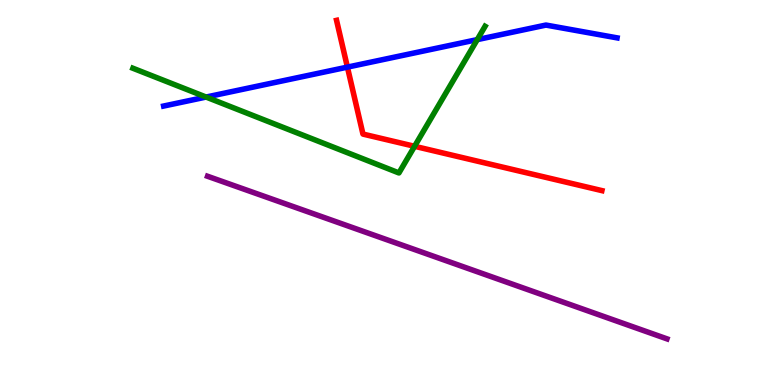[{'lines': ['blue', 'red'], 'intersections': [{'x': 4.48, 'y': 8.26}]}, {'lines': ['green', 'red'], 'intersections': [{'x': 5.35, 'y': 6.2}]}, {'lines': ['purple', 'red'], 'intersections': []}, {'lines': ['blue', 'green'], 'intersections': [{'x': 2.66, 'y': 7.48}, {'x': 6.16, 'y': 8.97}]}, {'lines': ['blue', 'purple'], 'intersections': []}, {'lines': ['green', 'purple'], 'intersections': []}]